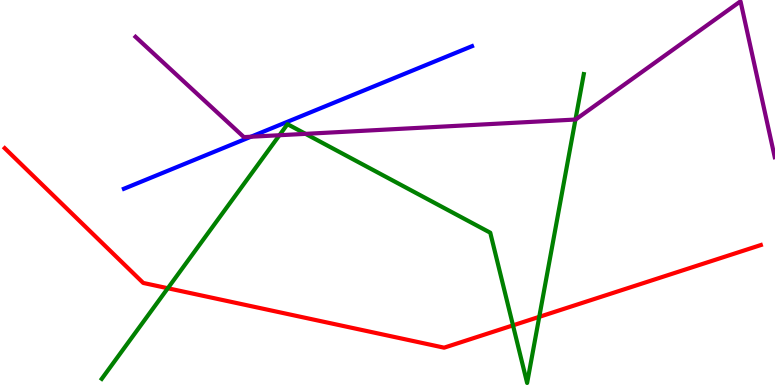[{'lines': ['blue', 'red'], 'intersections': []}, {'lines': ['green', 'red'], 'intersections': [{'x': 2.17, 'y': 2.51}, {'x': 6.62, 'y': 1.55}, {'x': 6.96, 'y': 1.77}]}, {'lines': ['purple', 'red'], 'intersections': []}, {'lines': ['blue', 'green'], 'intersections': []}, {'lines': ['blue', 'purple'], 'intersections': [{'x': 3.24, 'y': 6.45}]}, {'lines': ['green', 'purple'], 'intersections': [{'x': 3.61, 'y': 6.49}, {'x': 3.94, 'y': 6.52}, {'x': 7.43, 'y': 6.9}]}]